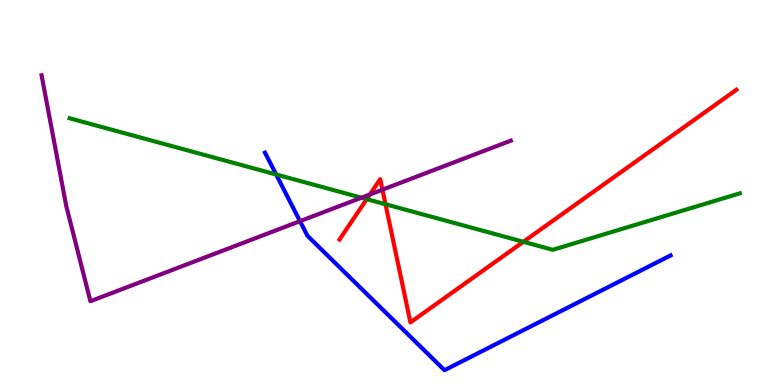[{'lines': ['blue', 'red'], 'intersections': []}, {'lines': ['green', 'red'], 'intersections': [{'x': 4.73, 'y': 4.83}, {'x': 4.97, 'y': 4.69}, {'x': 6.75, 'y': 3.72}]}, {'lines': ['purple', 'red'], 'intersections': [{'x': 4.77, 'y': 4.95}, {'x': 4.93, 'y': 5.07}]}, {'lines': ['blue', 'green'], 'intersections': [{'x': 3.56, 'y': 5.47}]}, {'lines': ['blue', 'purple'], 'intersections': [{'x': 3.87, 'y': 4.26}]}, {'lines': ['green', 'purple'], 'intersections': [{'x': 4.66, 'y': 4.86}]}]